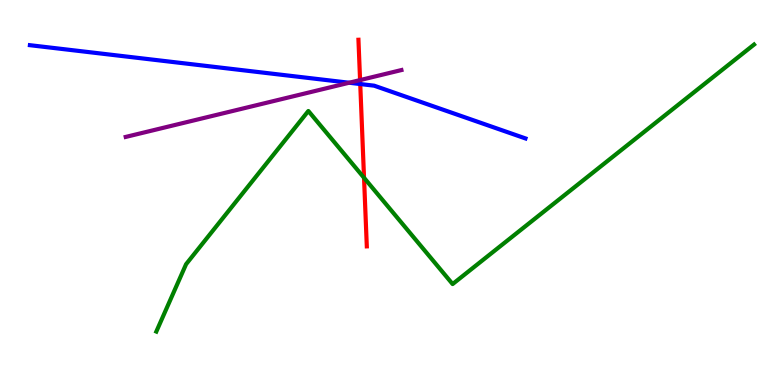[{'lines': ['blue', 'red'], 'intersections': [{'x': 4.65, 'y': 7.82}]}, {'lines': ['green', 'red'], 'intersections': [{'x': 4.7, 'y': 5.38}]}, {'lines': ['purple', 'red'], 'intersections': [{'x': 4.65, 'y': 7.92}]}, {'lines': ['blue', 'green'], 'intersections': []}, {'lines': ['blue', 'purple'], 'intersections': [{'x': 4.51, 'y': 7.85}]}, {'lines': ['green', 'purple'], 'intersections': []}]